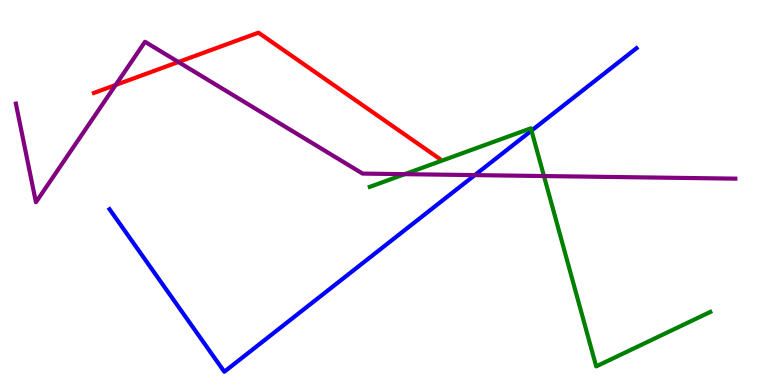[{'lines': ['blue', 'red'], 'intersections': []}, {'lines': ['green', 'red'], 'intersections': []}, {'lines': ['purple', 'red'], 'intersections': [{'x': 1.49, 'y': 7.79}, {'x': 2.3, 'y': 8.39}]}, {'lines': ['blue', 'green'], 'intersections': [{'x': 6.86, 'y': 6.61}]}, {'lines': ['blue', 'purple'], 'intersections': [{'x': 6.13, 'y': 5.45}]}, {'lines': ['green', 'purple'], 'intersections': [{'x': 5.22, 'y': 5.48}, {'x': 7.02, 'y': 5.43}]}]